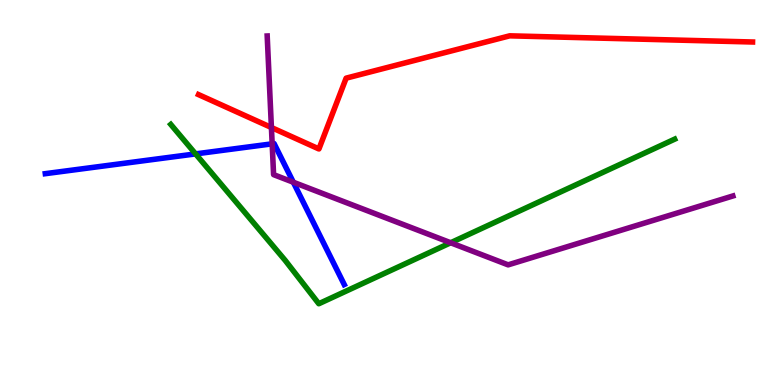[{'lines': ['blue', 'red'], 'intersections': []}, {'lines': ['green', 'red'], 'intersections': []}, {'lines': ['purple', 'red'], 'intersections': [{'x': 3.5, 'y': 6.69}]}, {'lines': ['blue', 'green'], 'intersections': [{'x': 2.52, 'y': 6.0}]}, {'lines': ['blue', 'purple'], 'intersections': [{'x': 3.51, 'y': 6.26}, {'x': 3.78, 'y': 5.27}]}, {'lines': ['green', 'purple'], 'intersections': [{'x': 5.82, 'y': 3.69}]}]